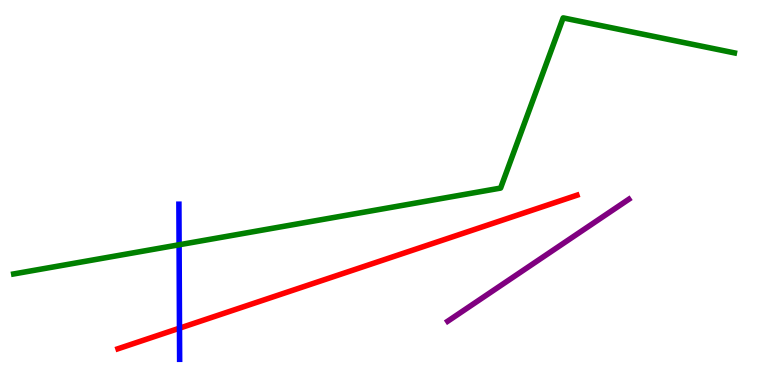[{'lines': ['blue', 'red'], 'intersections': [{'x': 2.32, 'y': 1.48}]}, {'lines': ['green', 'red'], 'intersections': []}, {'lines': ['purple', 'red'], 'intersections': []}, {'lines': ['blue', 'green'], 'intersections': [{'x': 2.31, 'y': 3.64}]}, {'lines': ['blue', 'purple'], 'intersections': []}, {'lines': ['green', 'purple'], 'intersections': []}]